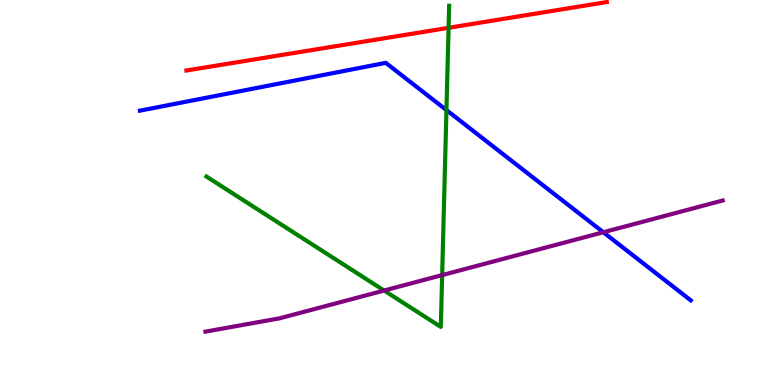[{'lines': ['blue', 'red'], 'intersections': []}, {'lines': ['green', 'red'], 'intersections': [{'x': 5.79, 'y': 9.28}]}, {'lines': ['purple', 'red'], 'intersections': []}, {'lines': ['blue', 'green'], 'intersections': [{'x': 5.76, 'y': 7.14}]}, {'lines': ['blue', 'purple'], 'intersections': [{'x': 7.78, 'y': 3.97}]}, {'lines': ['green', 'purple'], 'intersections': [{'x': 4.96, 'y': 2.45}, {'x': 5.71, 'y': 2.85}]}]